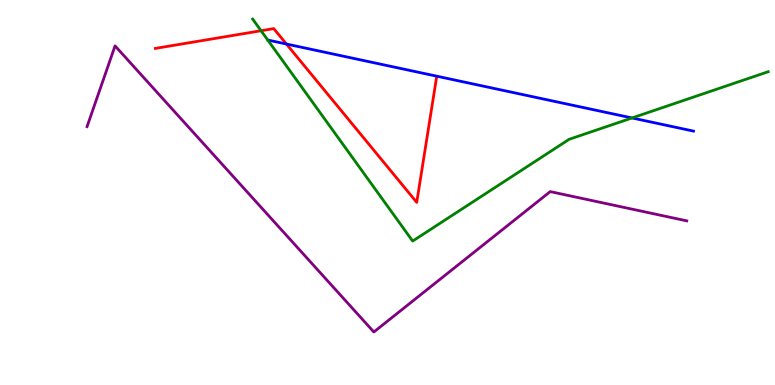[{'lines': ['blue', 'red'], 'intersections': [{'x': 3.7, 'y': 8.86}]}, {'lines': ['green', 'red'], 'intersections': [{'x': 3.37, 'y': 9.2}]}, {'lines': ['purple', 'red'], 'intersections': []}, {'lines': ['blue', 'green'], 'intersections': [{'x': 8.16, 'y': 6.94}]}, {'lines': ['blue', 'purple'], 'intersections': []}, {'lines': ['green', 'purple'], 'intersections': []}]